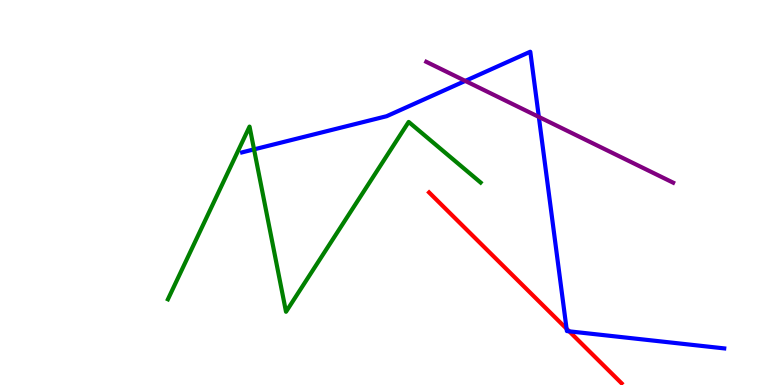[{'lines': ['blue', 'red'], 'intersections': [{'x': 7.31, 'y': 1.46}, {'x': 7.34, 'y': 1.39}]}, {'lines': ['green', 'red'], 'intersections': []}, {'lines': ['purple', 'red'], 'intersections': []}, {'lines': ['blue', 'green'], 'intersections': [{'x': 3.28, 'y': 6.12}]}, {'lines': ['blue', 'purple'], 'intersections': [{'x': 6.0, 'y': 7.9}, {'x': 6.95, 'y': 6.96}]}, {'lines': ['green', 'purple'], 'intersections': []}]